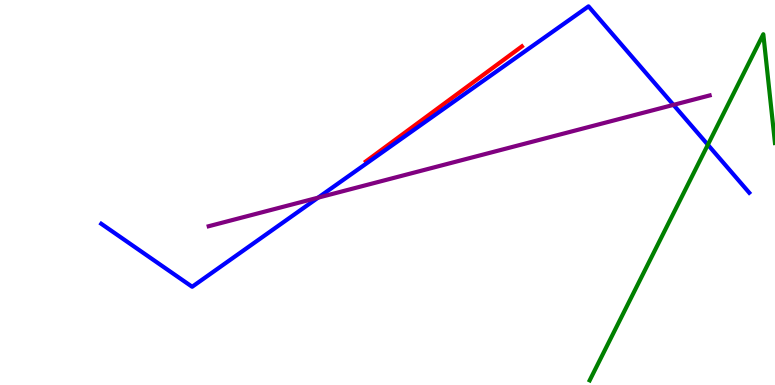[{'lines': ['blue', 'red'], 'intersections': []}, {'lines': ['green', 'red'], 'intersections': []}, {'lines': ['purple', 'red'], 'intersections': []}, {'lines': ['blue', 'green'], 'intersections': [{'x': 9.13, 'y': 6.24}]}, {'lines': ['blue', 'purple'], 'intersections': [{'x': 4.1, 'y': 4.87}, {'x': 8.69, 'y': 7.28}]}, {'lines': ['green', 'purple'], 'intersections': []}]